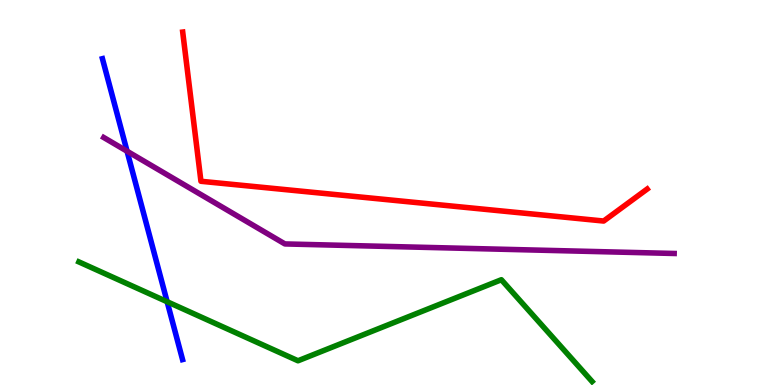[{'lines': ['blue', 'red'], 'intersections': []}, {'lines': ['green', 'red'], 'intersections': []}, {'lines': ['purple', 'red'], 'intersections': []}, {'lines': ['blue', 'green'], 'intersections': [{'x': 2.16, 'y': 2.16}]}, {'lines': ['blue', 'purple'], 'intersections': [{'x': 1.64, 'y': 6.07}]}, {'lines': ['green', 'purple'], 'intersections': []}]